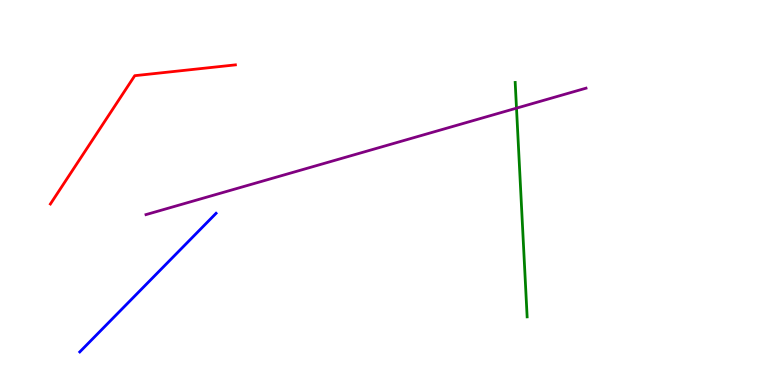[{'lines': ['blue', 'red'], 'intersections': []}, {'lines': ['green', 'red'], 'intersections': []}, {'lines': ['purple', 'red'], 'intersections': []}, {'lines': ['blue', 'green'], 'intersections': []}, {'lines': ['blue', 'purple'], 'intersections': []}, {'lines': ['green', 'purple'], 'intersections': [{'x': 6.66, 'y': 7.19}]}]